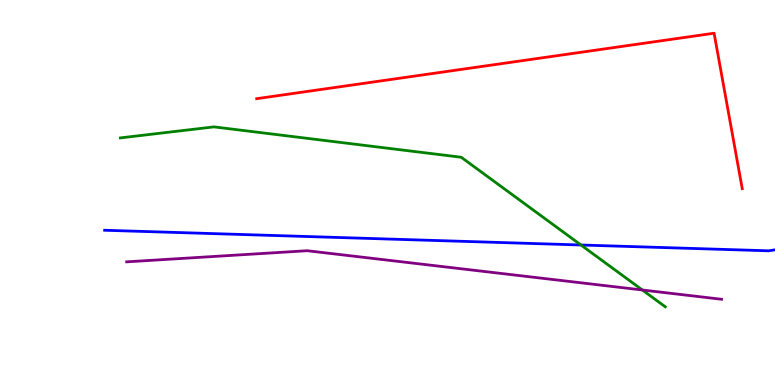[{'lines': ['blue', 'red'], 'intersections': []}, {'lines': ['green', 'red'], 'intersections': []}, {'lines': ['purple', 'red'], 'intersections': []}, {'lines': ['blue', 'green'], 'intersections': [{'x': 7.5, 'y': 3.64}]}, {'lines': ['blue', 'purple'], 'intersections': []}, {'lines': ['green', 'purple'], 'intersections': [{'x': 8.29, 'y': 2.47}]}]